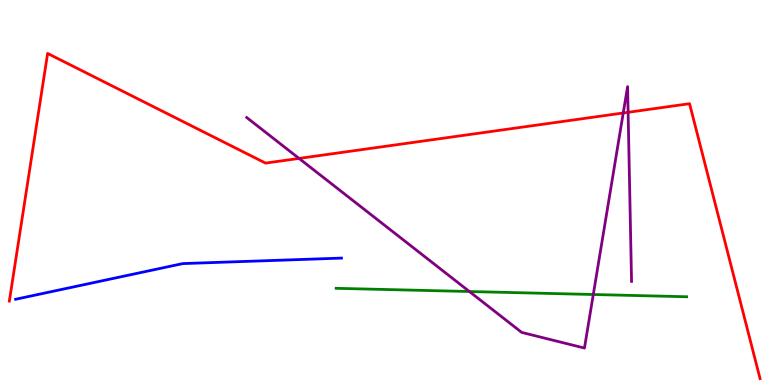[{'lines': ['blue', 'red'], 'intersections': []}, {'lines': ['green', 'red'], 'intersections': []}, {'lines': ['purple', 'red'], 'intersections': [{'x': 3.86, 'y': 5.89}, {'x': 8.04, 'y': 7.07}, {'x': 8.1, 'y': 7.08}]}, {'lines': ['blue', 'green'], 'intersections': []}, {'lines': ['blue', 'purple'], 'intersections': []}, {'lines': ['green', 'purple'], 'intersections': [{'x': 6.06, 'y': 2.43}, {'x': 7.66, 'y': 2.35}]}]